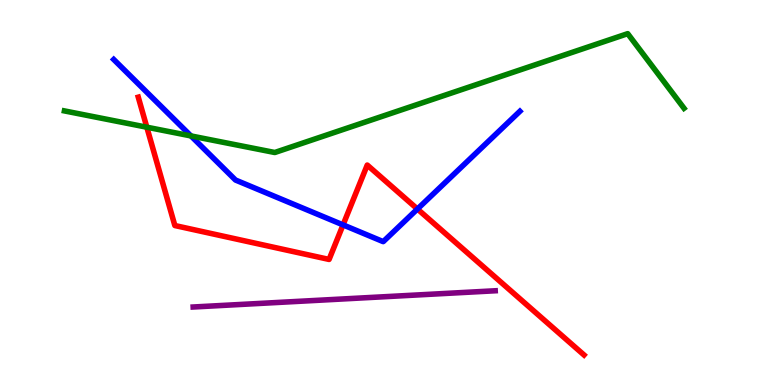[{'lines': ['blue', 'red'], 'intersections': [{'x': 4.43, 'y': 4.16}, {'x': 5.39, 'y': 4.57}]}, {'lines': ['green', 'red'], 'intersections': [{'x': 1.89, 'y': 6.7}]}, {'lines': ['purple', 'red'], 'intersections': []}, {'lines': ['blue', 'green'], 'intersections': [{'x': 2.46, 'y': 6.47}]}, {'lines': ['blue', 'purple'], 'intersections': []}, {'lines': ['green', 'purple'], 'intersections': []}]